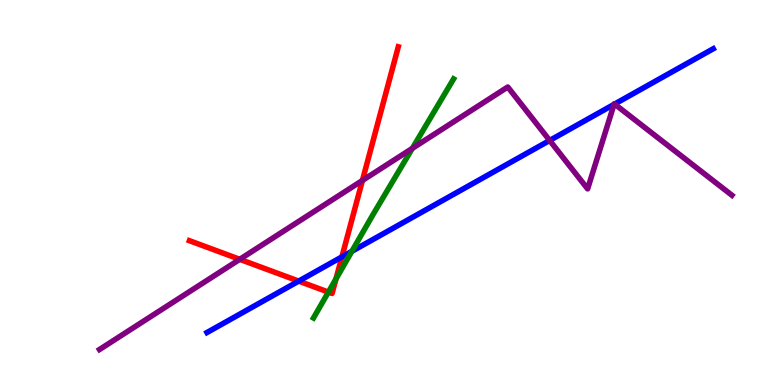[{'lines': ['blue', 'red'], 'intersections': [{'x': 3.85, 'y': 2.7}, {'x': 4.41, 'y': 3.33}]}, {'lines': ['green', 'red'], 'intersections': [{'x': 4.24, 'y': 2.41}, {'x': 4.34, 'y': 2.76}]}, {'lines': ['purple', 'red'], 'intersections': [{'x': 3.09, 'y': 3.26}, {'x': 4.68, 'y': 5.31}]}, {'lines': ['blue', 'green'], 'intersections': [{'x': 4.54, 'y': 3.47}]}, {'lines': ['blue', 'purple'], 'intersections': [{'x': 7.09, 'y': 6.35}, {'x': 7.92, 'y': 7.29}, {'x': 7.93, 'y': 7.3}]}, {'lines': ['green', 'purple'], 'intersections': [{'x': 5.32, 'y': 6.15}]}]